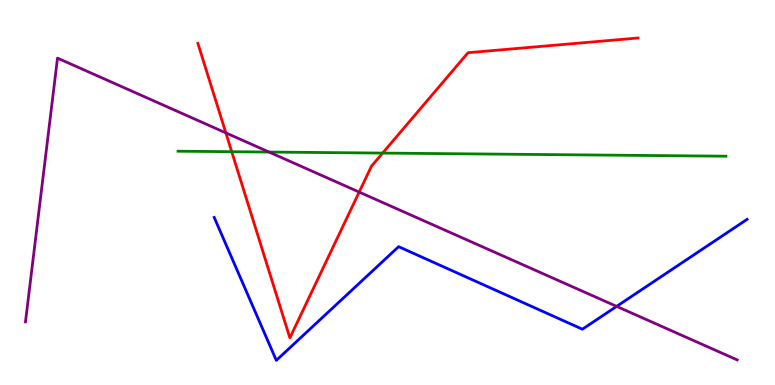[{'lines': ['blue', 'red'], 'intersections': []}, {'lines': ['green', 'red'], 'intersections': [{'x': 2.99, 'y': 6.06}, {'x': 4.94, 'y': 6.02}]}, {'lines': ['purple', 'red'], 'intersections': [{'x': 2.91, 'y': 6.55}, {'x': 4.63, 'y': 5.01}]}, {'lines': ['blue', 'green'], 'intersections': []}, {'lines': ['blue', 'purple'], 'intersections': [{'x': 7.96, 'y': 2.04}]}, {'lines': ['green', 'purple'], 'intersections': [{'x': 3.47, 'y': 6.05}]}]